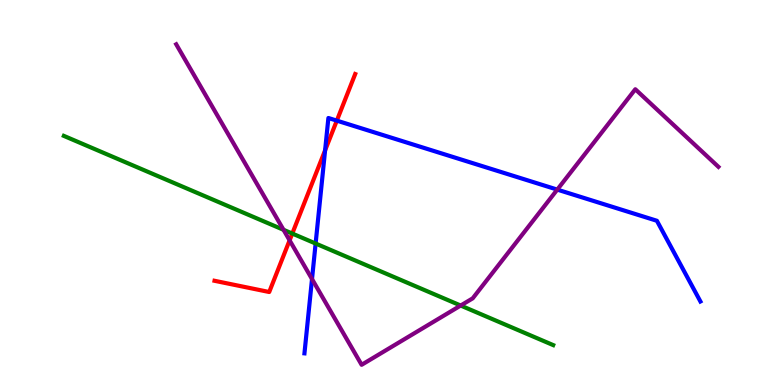[{'lines': ['blue', 'red'], 'intersections': [{'x': 4.19, 'y': 6.09}, {'x': 4.35, 'y': 6.87}]}, {'lines': ['green', 'red'], 'intersections': [{'x': 3.77, 'y': 3.93}]}, {'lines': ['purple', 'red'], 'intersections': [{'x': 3.74, 'y': 3.76}]}, {'lines': ['blue', 'green'], 'intersections': [{'x': 4.07, 'y': 3.67}]}, {'lines': ['blue', 'purple'], 'intersections': [{'x': 4.03, 'y': 2.75}, {'x': 7.19, 'y': 5.08}]}, {'lines': ['green', 'purple'], 'intersections': [{'x': 3.66, 'y': 4.03}, {'x': 5.94, 'y': 2.06}]}]